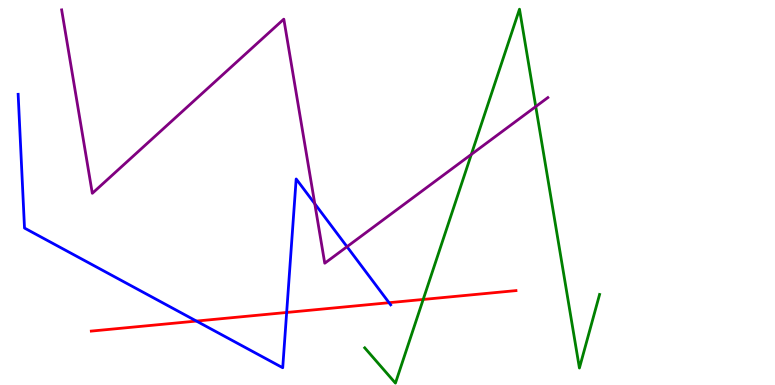[{'lines': ['blue', 'red'], 'intersections': [{'x': 2.53, 'y': 1.66}, {'x': 3.7, 'y': 1.88}, {'x': 5.02, 'y': 2.14}]}, {'lines': ['green', 'red'], 'intersections': [{'x': 5.46, 'y': 2.22}]}, {'lines': ['purple', 'red'], 'intersections': []}, {'lines': ['blue', 'green'], 'intersections': []}, {'lines': ['blue', 'purple'], 'intersections': [{'x': 4.06, 'y': 4.71}, {'x': 4.48, 'y': 3.59}]}, {'lines': ['green', 'purple'], 'intersections': [{'x': 6.08, 'y': 5.99}, {'x': 6.91, 'y': 7.23}]}]